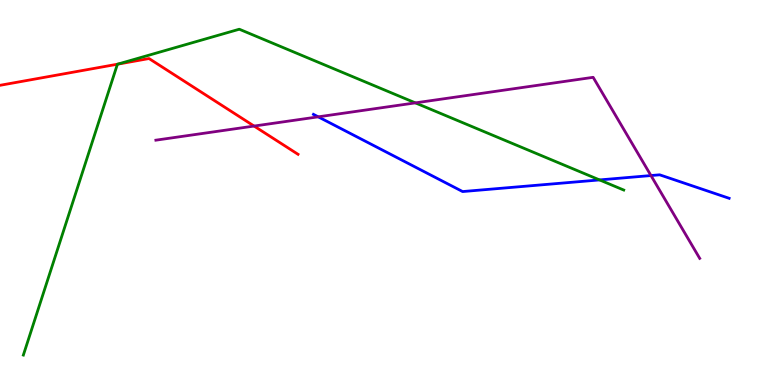[{'lines': ['blue', 'red'], 'intersections': []}, {'lines': ['green', 'red'], 'intersections': [{'x': 1.52, 'y': 8.33}]}, {'lines': ['purple', 'red'], 'intersections': [{'x': 3.28, 'y': 6.73}]}, {'lines': ['blue', 'green'], 'intersections': [{'x': 7.74, 'y': 5.33}]}, {'lines': ['blue', 'purple'], 'intersections': [{'x': 4.11, 'y': 6.97}, {'x': 8.4, 'y': 5.44}]}, {'lines': ['green', 'purple'], 'intersections': [{'x': 5.36, 'y': 7.33}]}]